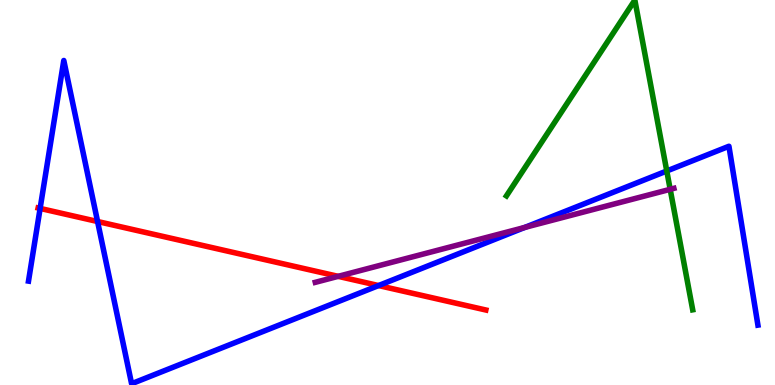[{'lines': ['blue', 'red'], 'intersections': [{'x': 0.518, 'y': 4.59}, {'x': 1.26, 'y': 4.25}, {'x': 4.88, 'y': 2.58}]}, {'lines': ['green', 'red'], 'intersections': []}, {'lines': ['purple', 'red'], 'intersections': [{'x': 4.36, 'y': 2.82}]}, {'lines': ['blue', 'green'], 'intersections': [{'x': 8.6, 'y': 5.56}]}, {'lines': ['blue', 'purple'], 'intersections': [{'x': 6.77, 'y': 4.09}]}, {'lines': ['green', 'purple'], 'intersections': [{'x': 8.65, 'y': 5.08}]}]